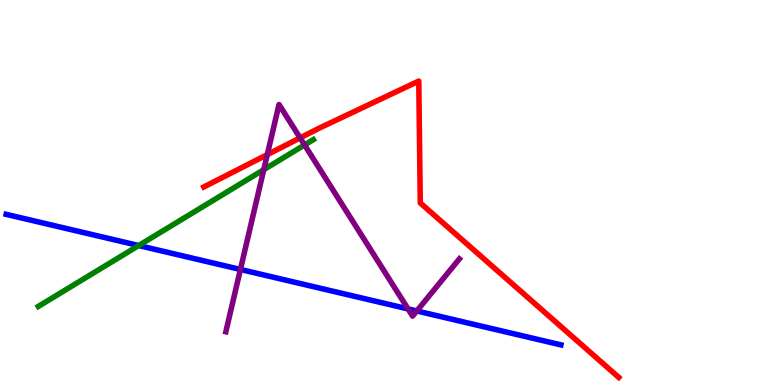[{'lines': ['blue', 'red'], 'intersections': []}, {'lines': ['green', 'red'], 'intersections': []}, {'lines': ['purple', 'red'], 'intersections': [{'x': 3.45, 'y': 5.98}, {'x': 3.87, 'y': 6.42}]}, {'lines': ['blue', 'green'], 'intersections': [{'x': 1.79, 'y': 3.62}]}, {'lines': ['blue', 'purple'], 'intersections': [{'x': 3.1, 'y': 3.0}, {'x': 5.26, 'y': 1.98}, {'x': 5.38, 'y': 1.92}]}, {'lines': ['green', 'purple'], 'intersections': [{'x': 3.4, 'y': 5.59}, {'x': 3.93, 'y': 6.24}]}]